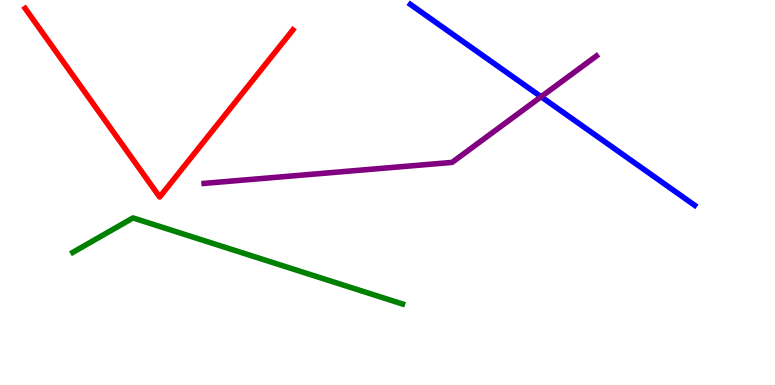[{'lines': ['blue', 'red'], 'intersections': []}, {'lines': ['green', 'red'], 'intersections': []}, {'lines': ['purple', 'red'], 'intersections': []}, {'lines': ['blue', 'green'], 'intersections': []}, {'lines': ['blue', 'purple'], 'intersections': [{'x': 6.98, 'y': 7.49}]}, {'lines': ['green', 'purple'], 'intersections': []}]